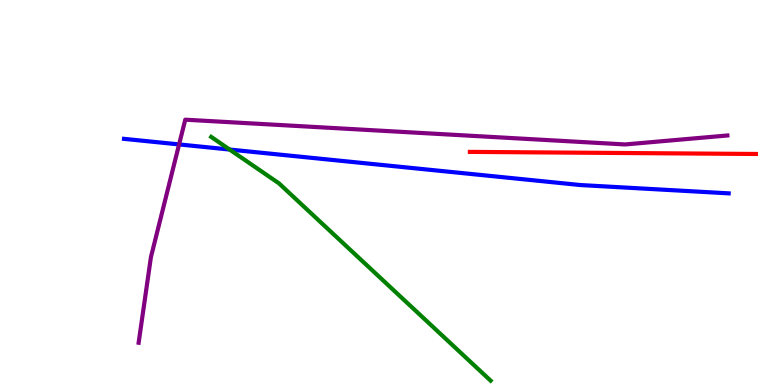[{'lines': ['blue', 'red'], 'intersections': []}, {'lines': ['green', 'red'], 'intersections': []}, {'lines': ['purple', 'red'], 'intersections': []}, {'lines': ['blue', 'green'], 'intersections': [{'x': 2.96, 'y': 6.12}]}, {'lines': ['blue', 'purple'], 'intersections': [{'x': 2.31, 'y': 6.25}]}, {'lines': ['green', 'purple'], 'intersections': []}]